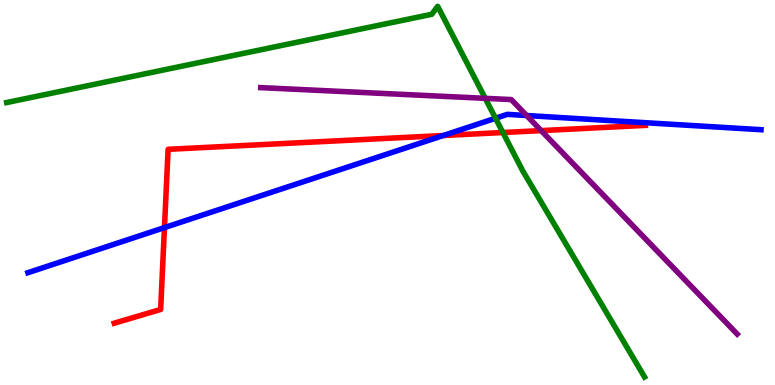[{'lines': ['blue', 'red'], 'intersections': [{'x': 2.12, 'y': 4.09}, {'x': 5.72, 'y': 6.48}]}, {'lines': ['green', 'red'], 'intersections': [{'x': 6.49, 'y': 6.56}]}, {'lines': ['purple', 'red'], 'intersections': [{'x': 6.98, 'y': 6.61}]}, {'lines': ['blue', 'green'], 'intersections': [{'x': 6.39, 'y': 6.93}]}, {'lines': ['blue', 'purple'], 'intersections': [{'x': 6.8, 'y': 7.0}]}, {'lines': ['green', 'purple'], 'intersections': [{'x': 6.26, 'y': 7.45}]}]